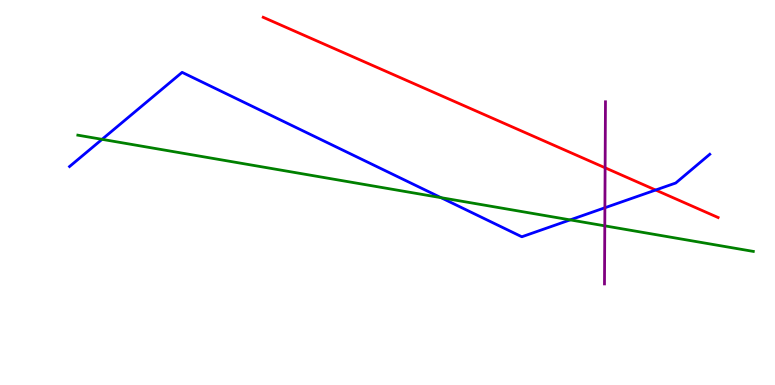[{'lines': ['blue', 'red'], 'intersections': [{'x': 8.46, 'y': 5.06}]}, {'lines': ['green', 'red'], 'intersections': []}, {'lines': ['purple', 'red'], 'intersections': [{'x': 7.81, 'y': 5.64}]}, {'lines': ['blue', 'green'], 'intersections': [{'x': 1.32, 'y': 6.38}, {'x': 5.69, 'y': 4.87}, {'x': 7.36, 'y': 4.29}]}, {'lines': ['blue', 'purple'], 'intersections': [{'x': 7.81, 'y': 4.6}]}, {'lines': ['green', 'purple'], 'intersections': [{'x': 7.8, 'y': 4.13}]}]